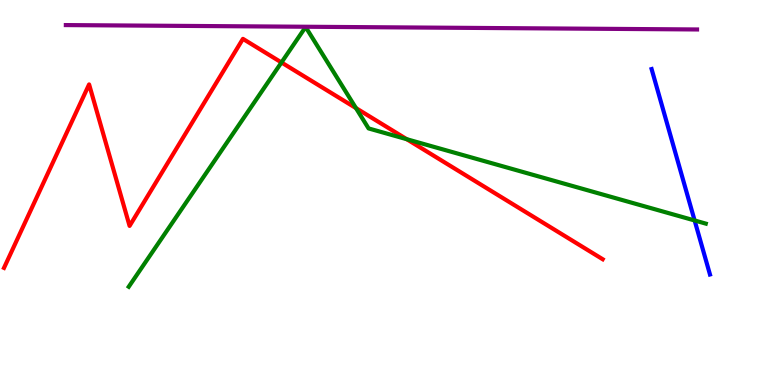[{'lines': ['blue', 'red'], 'intersections': []}, {'lines': ['green', 'red'], 'intersections': [{'x': 3.63, 'y': 8.38}, {'x': 4.59, 'y': 7.19}, {'x': 5.25, 'y': 6.38}]}, {'lines': ['purple', 'red'], 'intersections': []}, {'lines': ['blue', 'green'], 'intersections': [{'x': 8.96, 'y': 4.27}]}, {'lines': ['blue', 'purple'], 'intersections': []}, {'lines': ['green', 'purple'], 'intersections': []}]